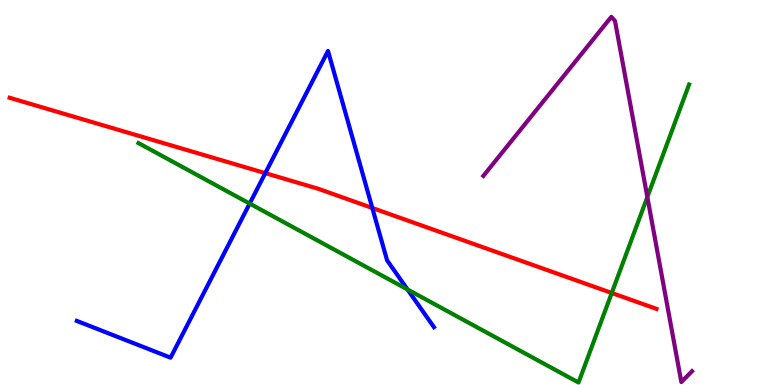[{'lines': ['blue', 'red'], 'intersections': [{'x': 3.42, 'y': 5.5}, {'x': 4.8, 'y': 4.6}]}, {'lines': ['green', 'red'], 'intersections': [{'x': 7.89, 'y': 2.39}]}, {'lines': ['purple', 'red'], 'intersections': []}, {'lines': ['blue', 'green'], 'intersections': [{'x': 3.22, 'y': 4.71}, {'x': 5.26, 'y': 2.48}]}, {'lines': ['blue', 'purple'], 'intersections': []}, {'lines': ['green', 'purple'], 'intersections': [{'x': 8.35, 'y': 4.88}]}]